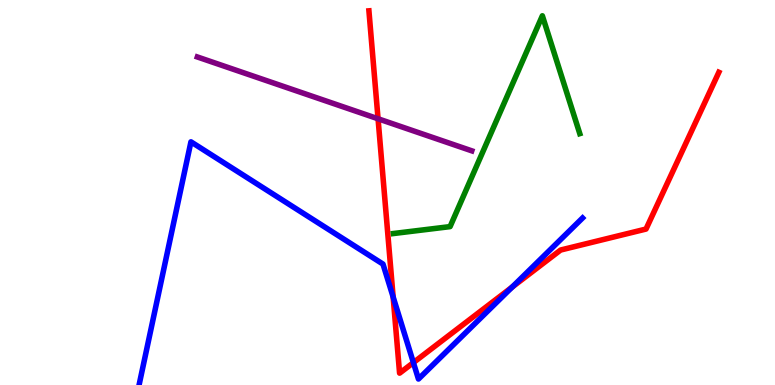[{'lines': ['blue', 'red'], 'intersections': [{'x': 5.07, 'y': 2.29}, {'x': 5.33, 'y': 0.582}, {'x': 6.61, 'y': 2.54}]}, {'lines': ['green', 'red'], 'intersections': []}, {'lines': ['purple', 'red'], 'intersections': [{'x': 4.88, 'y': 6.92}]}, {'lines': ['blue', 'green'], 'intersections': []}, {'lines': ['blue', 'purple'], 'intersections': []}, {'lines': ['green', 'purple'], 'intersections': []}]